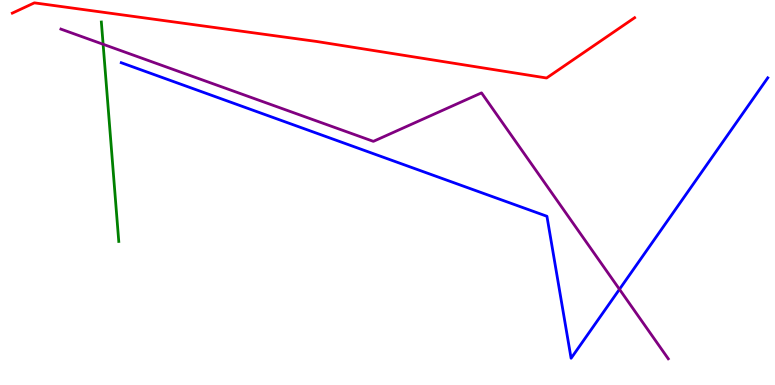[{'lines': ['blue', 'red'], 'intersections': []}, {'lines': ['green', 'red'], 'intersections': []}, {'lines': ['purple', 'red'], 'intersections': []}, {'lines': ['blue', 'green'], 'intersections': []}, {'lines': ['blue', 'purple'], 'intersections': [{'x': 7.99, 'y': 2.49}]}, {'lines': ['green', 'purple'], 'intersections': [{'x': 1.33, 'y': 8.85}]}]